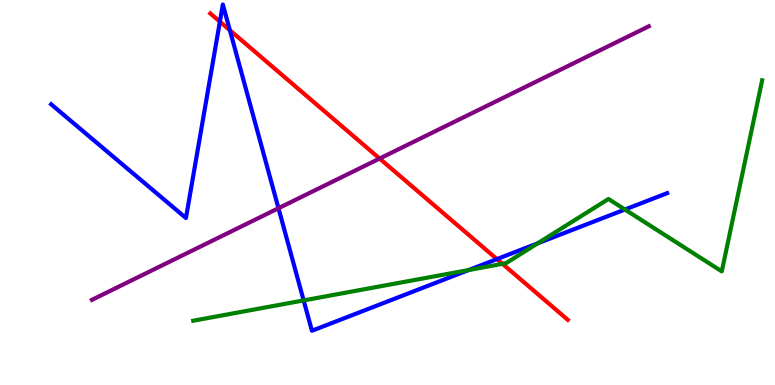[{'lines': ['blue', 'red'], 'intersections': [{'x': 2.84, 'y': 9.44}, {'x': 2.97, 'y': 9.22}, {'x': 6.41, 'y': 3.27}]}, {'lines': ['green', 'red'], 'intersections': [{'x': 6.48, 'y': 3.15}]}, {'lines': ['purple', 'red'], 'intersections': [{'x': 4.9, 'y': 5.88}]}, {'lines': ['blue', 'green'], 'intersections': [{'x': 3.92, 'y': 2.2}, {'x': 6.05, 'y': 2.99}, {'x': 6.94, 'y': 3.68}, {'x': 8.06, 'y': 4.56}]}, {'lines': ['blue', 'purple'], 'intersections': [{'x': 3.59, 'y': 4.59}]}, {'lines': ['green', 'purple'], 'intersections': []}]